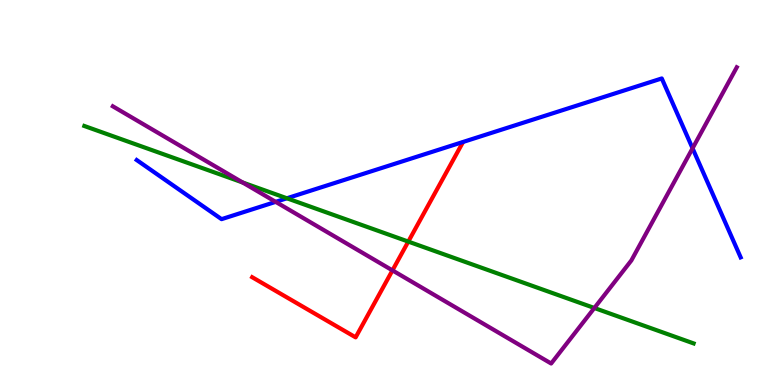[{'lines': ['blue', 'red'], 'intersections': []}, {'lines': ['green', 'red'], 'intersections': [{'x': 5.27, 'y': 3.72}]}, {'lines': ['purple', 'red'], 'intersections': [{'x': 5.06, 'y': 2.98}]}, {'lines': ['blue', 'green'], 'intersections': [{'x': 3.7, 'y': 4.85}]}, {'lines': ['blue', 'purple'], 'intersections': [{'x': 3.56, 'y': 4.76}, {'x': 8.94, 'y': 6.15}]}, {'lines': ['green', 'purple'], 'intersections': [{'x': 3.13, 'y': 5.26}, {'x': 7.67, 'y': 2.0}]}]